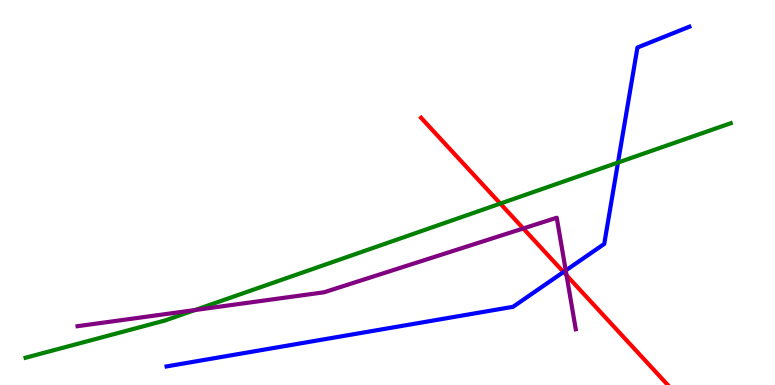[{'lines': ['blue', 'red'], 'intersections': [{'x': 7.27, 'y': 2.93}]}, {'lines': ['green', 'red'], 'intersections': [{'x': 6.46, 'y': 4.71}]}, {'lines': ['purple', 'red'], 'intersections': [{'x': 6.75, 'y': 4.07}, {'x': 7.31, 'y': 2.85}]}, {'lines': ['blue', 'green'], 'intersections': [{'x': 7.97, 'y': 5.78}]}, {'lines': ['blue', 'purple'], 'intersections': [{'x': 7.3, 'y': 2.97}]}, {'lines': ['green', 'purple'], 'intersections': [{'x': 2.52, 'y': 1.95}]}]